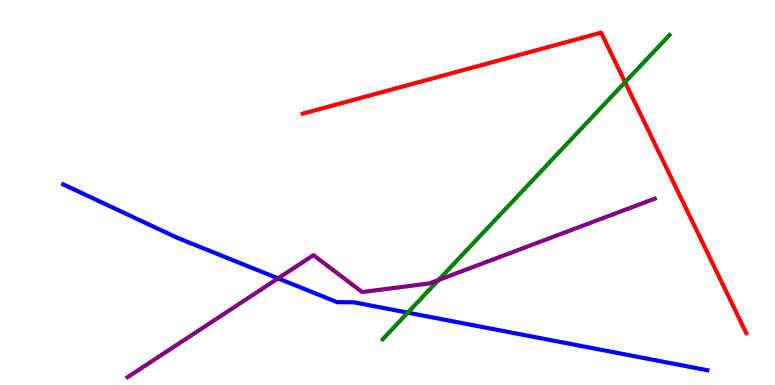[{'lines': ['blue', 'red'], 'intersections': []}, {'lines': ['green', 'red'], 'intersections': [{'x': 8.07, 'y': 7.86}]}, {'lines': ['purple', 'red'], 'intersections': []}, {'lines': ['blue', 'green'], 'intersections': [{'x': 5.26, 'y': 1.88}]}, {'lines': ['blue', 'purple'], 'intersections': [{'x': 3.59, 'y': 2.77}]}, {'lines': ['green', 'purple'], 'intersections': [{'x': 5.66, 'y': 2.73}]}]